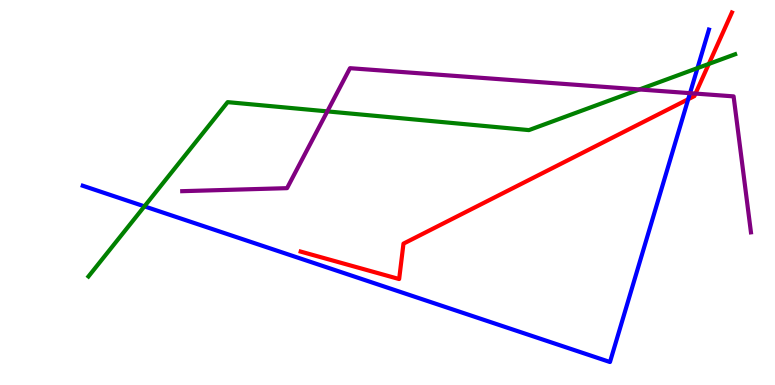[{'lines': ['blue', 'red'], 'intersections': [{'x': 8.88, 'y': 7.42}]}, {'lines': ['green', 'red'], 'intersections': [{'x': 9.15, 'y': 8.34}]}, {'lines': ['purple', 'red'], 'intersections': [{'x': 8.97, 'y': 7.57}]}, {'lines': ['blue', 'green'], 'intersections': [{'x': 1.86, 'y': 4.64}, {'x': 9.0, 'y': 8.23}]}, {'lines': ['blue', 'purple'], 'intersections': [{'x': 8.9, 'y': 7.58}]}, {'lines': ['green', 'purple'], 'intersections': [{'x': 4.22, 'y': 7.11}, {'x': 8.25, 'y': 7.68}]}]